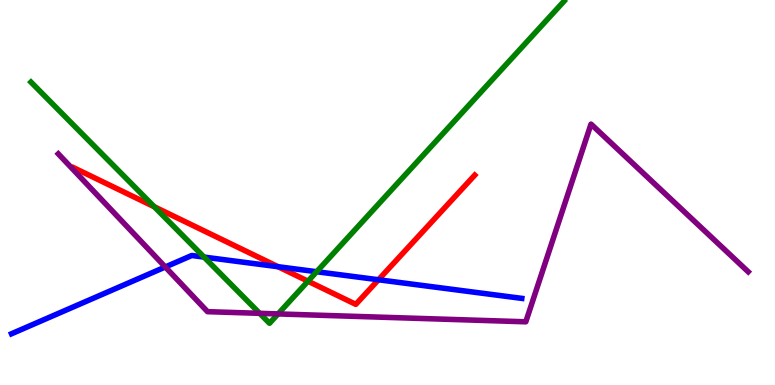[{'lines': ['blue', 'red'], 'intersections': [{'x': 3.59, 'y': 3.07}, {'x': 4.88, 'y': 2.73}]}, {'lines': ['green', 'red'], 'intersections': [{'x': 1.99, 'y': 4.63}, {'x': 3.97, 'y': 2.7}]}, {'lines': ['purple', 'red'], 'intersections': []}, {'lines': ['blue', 'green'], 'intersections': [{'x': 2.63, 'y': 3.32}, {'x': 4.09, 'y': 2.94}]}, {'lines': ['blue', 'purple'], 'intersections': [{'x': 2.13, 'y': 3.07}]}, {'lines': ['green', 'purple'], 'intersections': [{'x': 3.35, 'y': 1.86}, {'x': 3.59, 'y': 1.85}]}]